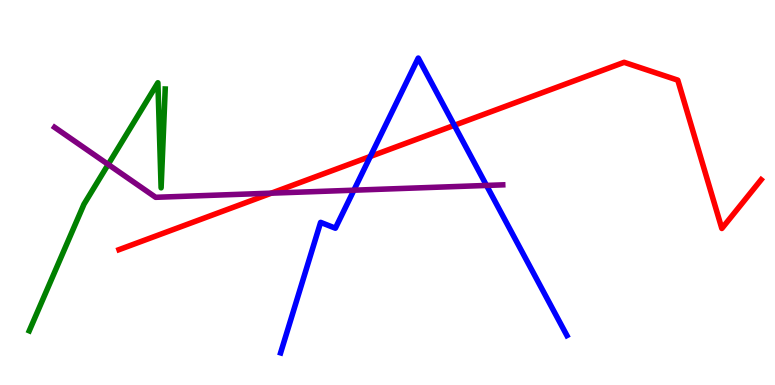[{'lines': ['blue', 'red'], 'intersections': [{'x': 4.78, 'y': 5.94}, {'x': 5.86, 'y': 6.74}]}, {'lines': ['green', 'red'], 'intersections': []}, {'lines': ['purple', 'red'], 'intersections': [{'x': 3.5, 'y': 4.98}]}, {'lines': ['blue', 'green'], 'intersections': []}, {'lines': ['blue', 'purple'], 'intersections': [{'x': 4.57, 'y': 5.06}, {'x': 6.28, 'y': 5.18}]}, {'lines': ['green', 'purple'], 'intersections': [{'x': 1.4, 'y': 5.73}]}]